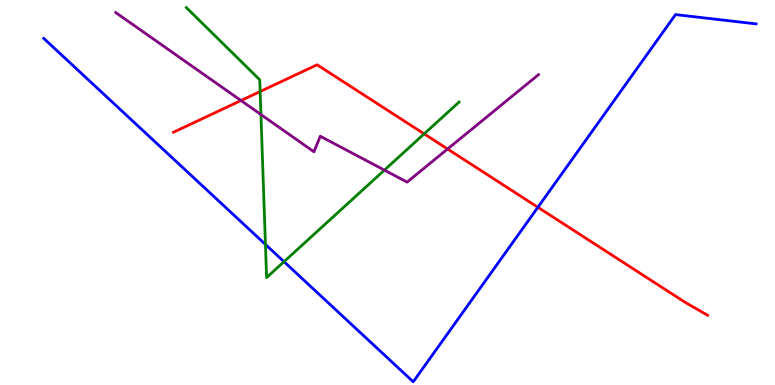[{'lines': ['blue', 'red'], 'intersections': [{'x': 6.94, 'y': 4.62}]}, {'lines': ['green', 'red'], 'intersections': [{'x': 3.36, 'y': 7.62}, {'x': 5.47, 'y': 6.52}]}, {'lines': ['purple', 'red'], 'intersections': [{'x': 3.11, 'y': 7.39}, {'x': 5.78, 'y': 6.13}]}, {'lines': ['blue', 'green'], 'intersections': [{'x': 3.43, 'y': 3.65}, {'x': 3.66, 'y': 3.2}]}, {'lines': ['blue', 'purple'], 'intersections': []}, {'lines': ['green', 'purple'], 'intersections': [{'x': 3.37, 'y': 7.02}, {'x': 4.96, 'y': 5.58}]}]